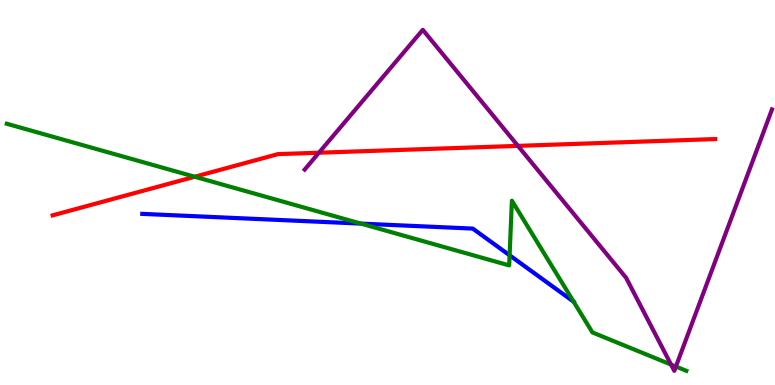[{'lines': ['blue', 'red'], 'intersections': []}, {'lines': ['green', 'red'], 'intersections': [{'x': 2.51, 'y': 5.41}]}, {'lines': ['purple', 'red'], 'intersections': [{'x': 4.12, 'y': 6.03}, {'x': 6.68, 'y': 6.21}]}, {'lines': ['blue', 'green'], 'intersections': [{'x': 4.66, 'y': 4.19}, {'x': 6.58, 'y': 3.37}, {'x': 7.4, 'y': 2.16}]}, {'lines': ['blue', 'purple'], 'intersections': []}, {'lines': ['green', 'purple'], 'intersections': [{'x': 8.66, 'y': 0.531}, {'x': 8.72, 'y': 0.479}]}]